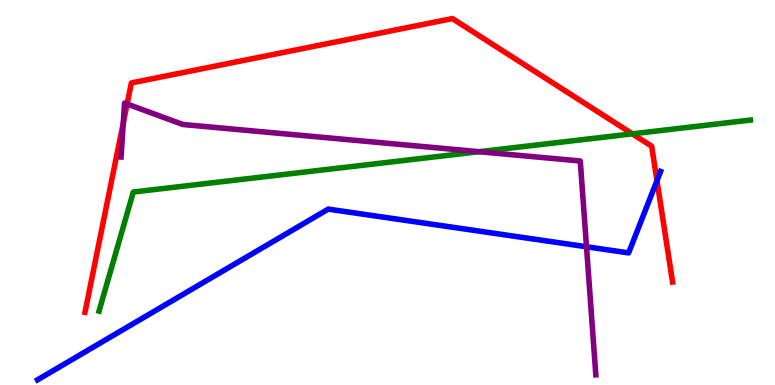[{'lines': ['blue', 'red'], 'intersections': [{'x': 8.48, 'y': 5.31}]}, {'lines': ['green', 'red'], 'intersections': [{'x': 8.16, 'y': 6.52}]}, {'lines': ['purple', 'red'], 'intersections': [{'x': 1.59, 'y': 6.81}, {'x': 1.64, 'y': 7.3}]}, {'lines': ['blue', 'green'], 'intersections': []}, {'lines': ['blue', 'purple'], 'intersections': [{'x': 7.57, 'y': 3.59}]}, {'lines': ['green', 'purple'], 'intersections': [{'x': 6.18, 'y': 6.06}]}]